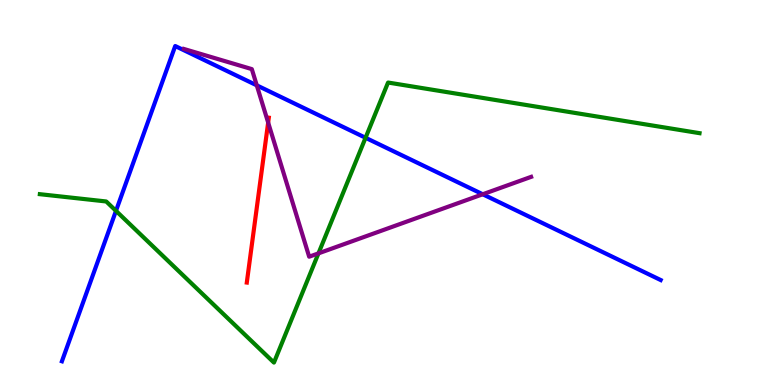[{'lines': ['blue', 'red'], 'intersections': []}, {'lines': ['green', 'red'], 'intersections': []}, {'lines': ['purple', 'red'], 'intersections': [{'x': 3.46, 'y': 6.82}]}, {'lines': ['blue', 'green'], 'intersections': [{'x': 1.5, 'y': 4.52}, {'x': 4.72, 'y': 6.42}]}, {'lines': ['blue', 'purple'], 'intersections': [{'x': 3.31, 'y': 7.78}, {'x': 6.23, 'y': 4.95}]}, {'lines': ['green', 'purple'], 'intersections': [{'x': 4.11, 'y': 3.42}]}]